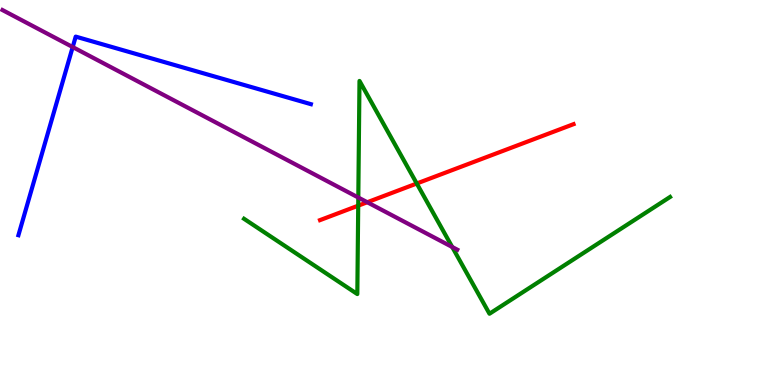[{'lines': ['blue', 'red'], 'intersections': []}, {'lines': ['green', 'red'], 'intersections': [{'x': 4.62, 'y': 4.66}, {'x': 5.38, 'y': 5.23}]}, {'lines': ['purple', 'red'], 'intersections': [{'x': 4.74, 'y': 4.75}]}, {'lines': ['blue', 'green'], 'intersections': []}, {'lines': ['blue', 'purple'], 'intersections': [{'x': 0.938, 'y': 8.78}]}, {'lines': ['green', 'purple'], 'intersections': [{'x': 4.62, 'y': 4.87}, {'x': 5.84, 'y': 3.58}]}]